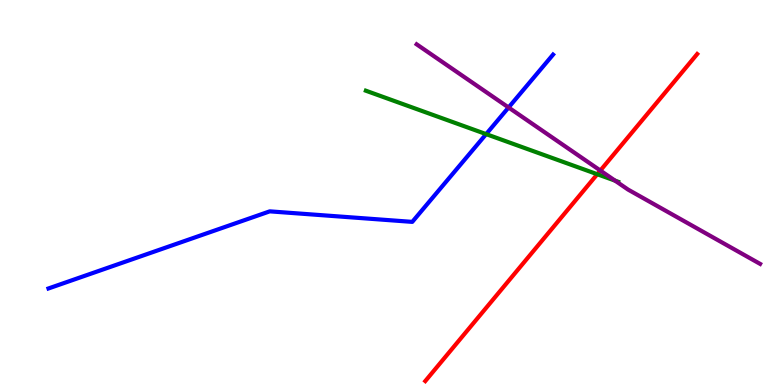[{'lines': ['blue', 'red'], 'intersections': []}, {'lines': ['green', 'red'], 'intersections': [{'x': 7.71, 'y': 5.47}]}, {'lines': ['purple', 'red'], 'intersections': [{'x': 7.75, 'y': 5.57}]}, {'lines': ['blue', 'green'], 'intersections': [{'x': 6.27, 'y': 6.52}]}, {'lines': ['blue', 'purple'], 'intersections': [{'x': 6.56, 'y': 7.21}]}, {'lines': ['green', 'purple'], 'intersections': [{'x': 7.94, 'y': 5.31}]}]